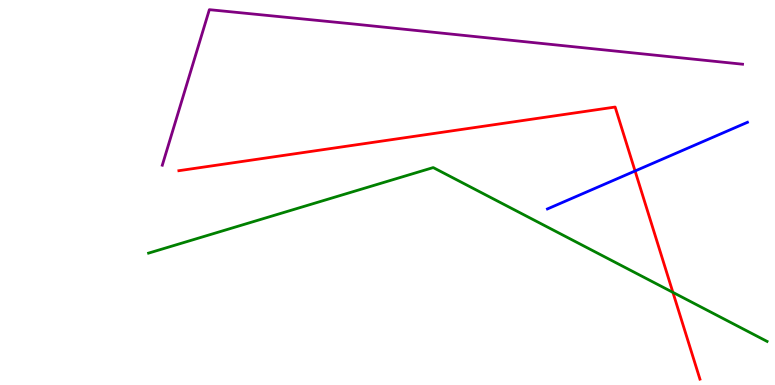[{'lines': ['blue', 'red'], 'intersections': [{'x': 8.19, 'y': 5.56}]}, {'lines': ['green', 'red'], 'intersections': [{'x': 8.68, 'y': 2.41}]}, {'lines': ['purple', 'red'], 'intersections': []}, {'lines': ['blue', 'green'], 'intersections': []}, {'lines': ['blue', 'purple'], 'intersections': []}, {'lines': ['green', 'purple'], 'intersections': []}]